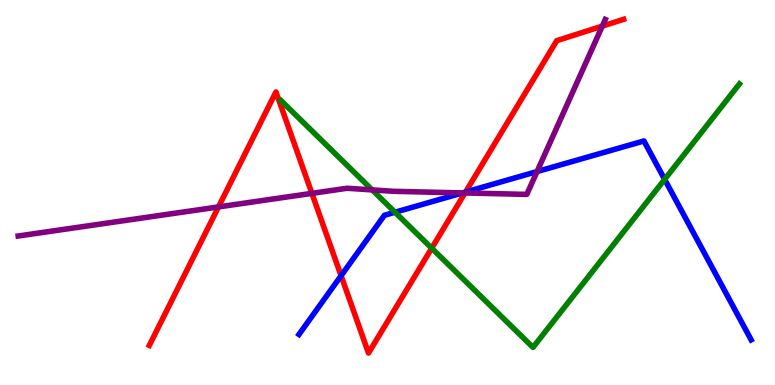[{'lines': ['blue', 'red'], 'intersections': [{'x': 4.4, 'y': 2.84}, {'x': 6.01, 'y': 5.01}]}, {'lines': ['green', 'red'], 'intersections': [{'x': 5.57, 'y': 3.55}]}, {'lines': ['purple', 'red'], 'intersections': [{'x': 2.82, 'y': 4.63}, {'x': 4.02, 'y': 4.98}, {'x': 6.0, 'y': 4.99}, {'x': 7.77, 'y': 9.32}]}, {'lines': ['blue', 'green'], 'intersections': [{'x': 5.1, 'y': 4.49}, {'x': 8.58, 'y': 5.34}]}, {'lines': ['blue', 'purple'], 'intersections': [{'x': 5.97, 'y': 4.99}, {'x': 6.93, 'y': 5.54}]}, {'lines': ['green', 'purple'], 'intersections': [{'x': 4.8, 'y': 5.07}]}]